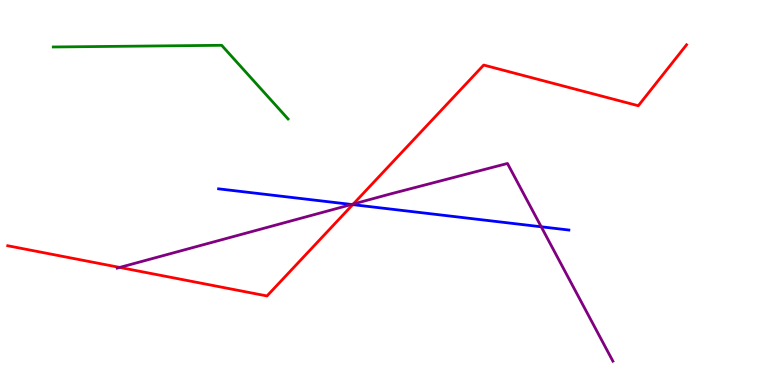[{'lines': ['blue', 'red'], 'intersections': [{'x': 4.55, 'y': 4.69}]}, {'lines': ['green', 'red'], 'intersections': []}, {'lines': ['purple', 'red'], 'intersections': [{'x': 1.54, 'y': 3.05}, {'x': 4.56, 'y': 4.7}]}, {'lines': ['blue', 'green'], 'intersections': []}, {'lines': ['blue', 'purple'], 'intersections': [{'x': 4.54, 'y': 4.69}, {'x': 6.98, 'y': 4.11}]}, {'lines': ['green', 'purple'], 'intersections': []}]